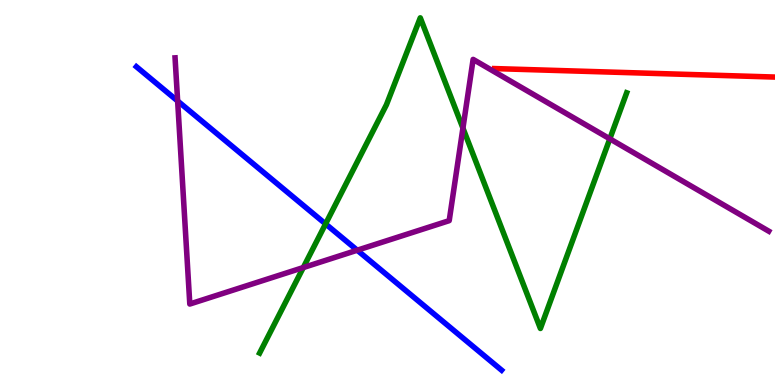[{'lines': ['blue', 'red'], 'intersections': []}, {'lines': ['green', 'red'], 'intersections': []}, {'lines': ['purple', 'red'], 'intersections': []}, {'lines': ['blue', 'green'], 'intersections': [{'x': 4.2, 'y': 4.18}]}, {'lines': ['blue', 'purple'], 'intersections': [{'x': 2.29, 'y': 7.38}, {'x': 4.61, 'y': 3.5}]}, {'lines': ['green', 'purple'], 'intersections': [{'x': 3.91, 'y': 3.05}, {'x': 5.97, 'y': 6.67}, {'x': 7.87, 'y': 6.39}]}]